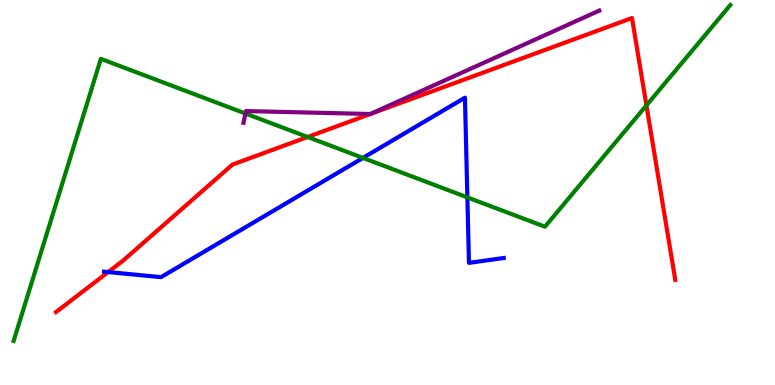[{'lines': ['blue', 'red'], 'intersections': [{'x': 1.4, 'y': 2.93}]}, {'lines': ['green', 'red'], 'intersections': [{'x': 3.97, 'y': 6.44}, {'x': 8.34, 'y': 7.26}]}, {'lines': ['purple', 'red'], 'intersections': [{'x': 4.78, 'y': 7.04}, {'x': 4.78, 'y': 7.04}]}, {'lines': ['blue', 'green'], 'intersections': [{'x': 4.68, 'y': 5.9}, {'x': 6.03, 'y': 4.87}]}, {'lines': ['blue', 'purple'], 'intersections': []}, {'lines': ['green', 'purple'], 'intersections': [{'x': 3.17, 'y': 7.05}]}]